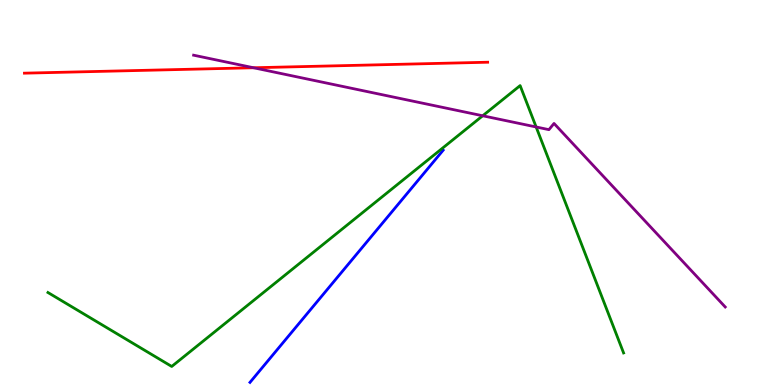[{'lines': ['blue', 'red'], 'intersections': []}, {'lines': ['green', 'red'], 'intersections': []}, {'lines': ['purple', 'red'], 'intersections': [{'x': 3.27, 'y': 8.24}]}, {'lines': ['blue', 'green'], 'intersections': []}, {'lines': ['blue', 'purple'], 'intersections': []}, {'lines': ['green', 'purple'], 'intersections': [{'x': 6.23, 'y': 6.99}, {'x': 6.92, 'y': 6.7}]}]